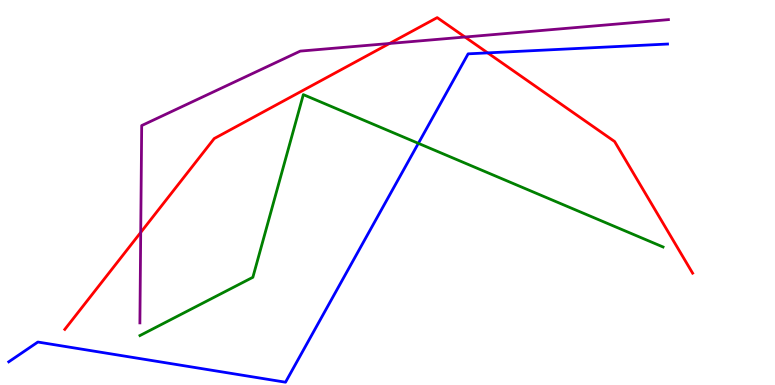[{'lines': ['blue', 'red'], 'intersections': [{'x': 6.29, 'y': 8.63}]}, {'lines': ['green', 'red'], 'intersections': []}, {'lines': ['purple', 'red'], 'intersections': [{'x': 1.82, 'y': 3.96}, {'x': 5.03, 'y': 8.87}, {'x': 6.0, 'y': 9.04}]}, {'lines': ['blue', 'green'], 'intersections': [{'x': 5.4, 'y': 6.28}]}, {'lines': ['blue', 'purple'], 'intersections': []}, {'lines': ['green', 'purple'], 'intersections': []}]